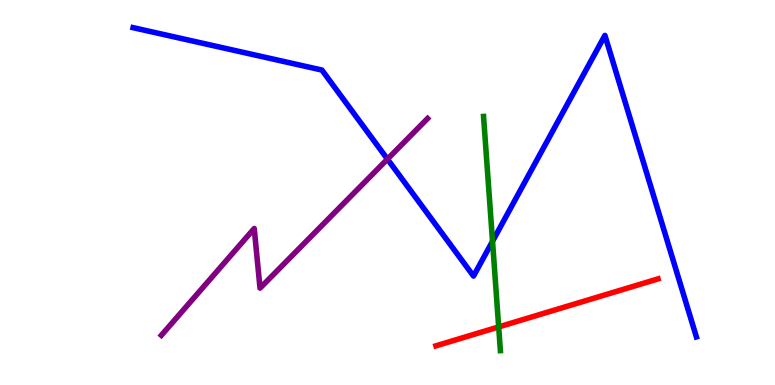[{'lines': ['blue', 'red'], 'intersections': []}, {'lines': ['green', 'red'], 'intersections': [{'x': 6.43, 'y': 1.51}]}, {'lines': ['purple', 'red'], 'intersections': []}, {'lines': ['blue', 'green'], 'intersections': [{'x': 6.36, 'y': 3.73}]}, {'lines': ['blue', 'purple'], 'intersections': [{'x': 5.0, 'y': 5.87}]}, {'lines': ['green', 'purple'], 'intersections': []}]